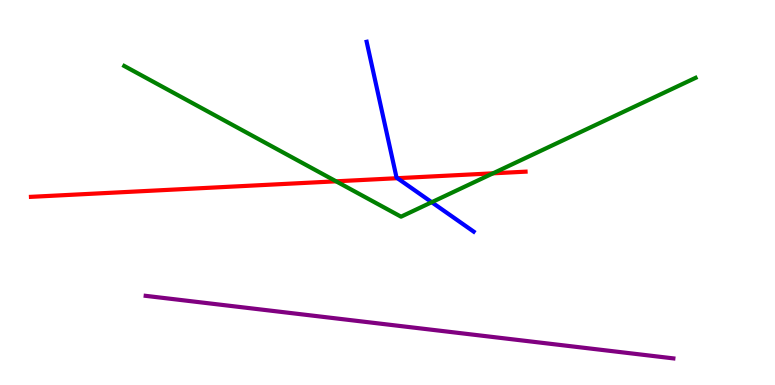[{'lines': ['blue', 'red'], 'intersections': [{'x': 5.13, 'y': 5.37}]}, {'lines': ['green', 'red'], 'intersections': [{'x': 4.34, 'y': 5.29}, {'x': 6.36, 'y': 5.5}]}, {'lines': ['purple', 'red'], 'intersections': []}, {'lines': ['blue', 'green'], 'intersections': [{'x': 5.57, 'y': 4.75}]}, {'lines': ['blue', 'purple'], 'intersections': []}, {'lines': ['green', 'purple'], 'intersections': []}]